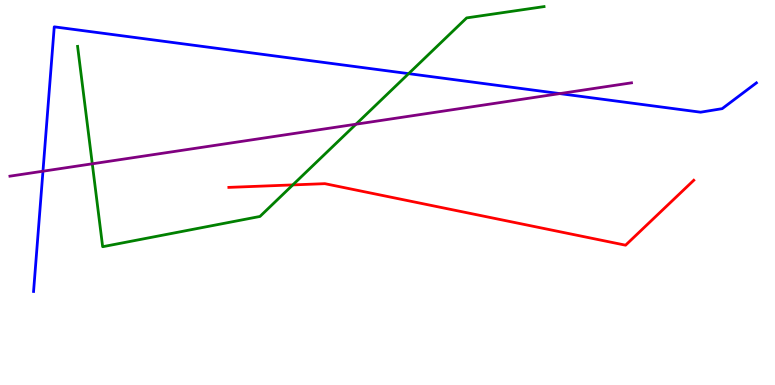[{'lines': ['blue', 'red'], 'intersections': []}, {'lines': ['green', 'red'], 'intersections': [{'x': 3.78, 'y': 5.2}]}, {'lines': ['purple', 'red'], 'intersections': []}, {'lines': ['blue', 'green'], 'intersections': [{'x': 5.27, 'y': 8.09}]}, {'lines': ['blue', 'purple'], 'intersections': [{'x': 0.554, 'y': 5.55}, {'x': 7.22, 'y': 7.57}]}, {'lines': ['green', 'purple'], 'intersections': [{'x': 1.19, 'y': 5.75}, {'x': 4.59, 'y': 6.77}]}]